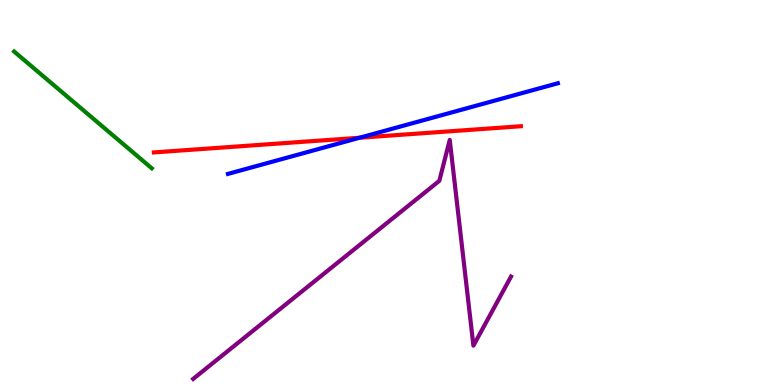[{'lines': ['blue', 'red'], 'intersections': [{'x': 4.64, 'y': 6.42}]}, {'lines': ['green', 'red'], 'intersections': []}, {'lines': ['purple', 'red'], 'intersections': []}, {'lines': ['blue', 'green'], 'intersections': []}, {'lines': ['blue', 'purple'], 'intersections': []}, {'lines': ['green', 'purple'], 'intersections': []}]